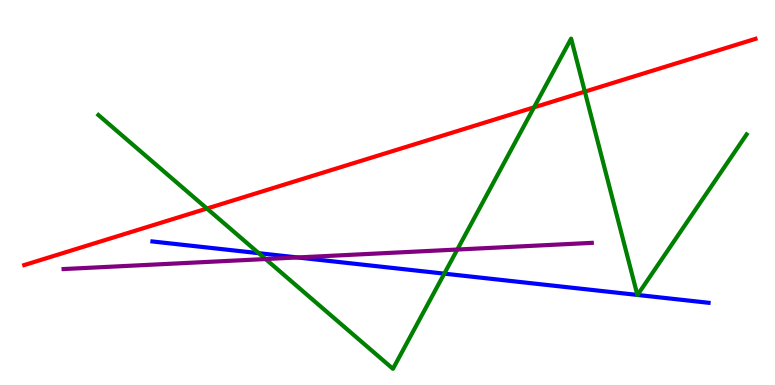[{'lines': ['blue', 'red'], 'intersections': []}, {'lines': ['green', 'red'], 'intersections': [{'x': 2.67, 'y': 4.58}, {'x': 6.89, 'y': 7.21}, {'x': 7.55, 'y': 7.62}]}, {'lines': ['purple', 'red'], 'intersections': []}, {'lines': ['blue', 'green'], 'intersections': [{'x': 3.34, 'y': 3.42}, {'x': 5.73, 'y': 2.89}, {'x': 8.22, 'y': 2.34}, {'x': 8.23, 'y': 2.34}]}, {'lines': ['blue', 'purple'], 'intersections': [{'x': 3.84, 'y': 3.31}]}, {'lines': ['green', 'purple'], 'intersections': [{'x': 3.43, 'y': 3.27}, {'x': 5.9, 'y': 3.52}]}]